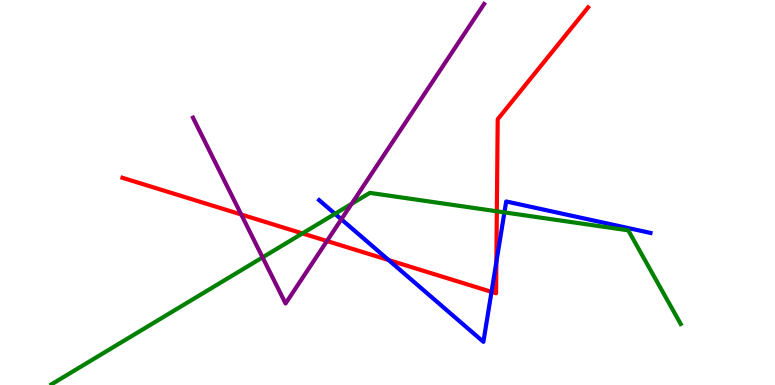[{'lines': ['blue', 'red'], 'intersections': [{'x': 5.01, 'y': 3.25}, {'x': 6.34, 'y': 2.42}, {'x': 6.4, 'y': 3.19}]}, {'lines': ['green', 'red'], 'intersections': [{'x': 3.9, 'y': 3.94}, {'x': 6.41, 'y': 4.51}]}, {'lines': ['purple', 'red'], 'intersections': [{'x': 3.11, 'y': 4.43}, {'x': 4.22, 'y': 3.74}]}, {'lines': ['blue', 'green'], 'intersections': [{'x': 4.32, 'y': 4.45}, {'x': 6.51, 'y': 4.48}]}, {'lines': ['blue', 'purple'], 'intersections': [{'x': 4.4, 'y': 4.3}]}, {'lines': ['green', 'purple'], 'intersections': [{'x': 3.39, 'y': 3.31}, {'x': 4.54, 'y': 4.71}]}]